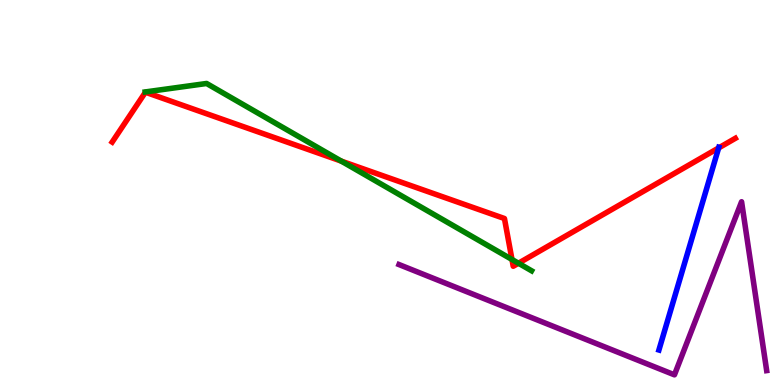[{'lines': ['blue', 'red'], 'intersections': [{'x': 9.27, 'y': 6.16}]}, {'lines': ['green', 'red'], 'intersections': [{'x': 4.4, 'y': 5.81}, {'x': 6.61, 'y': 3.26}, {'x': 6.69, 'y': 3.16}]}, {'lines': ['purple', 'red'], 'intersections': []}, {'lines': ['blue', 'green'], 'intersections': []}, {'lines': ['blue', 'purple'], 'intersections': []}, {'lines': ['green', 'purple'], 'intersections': []}]